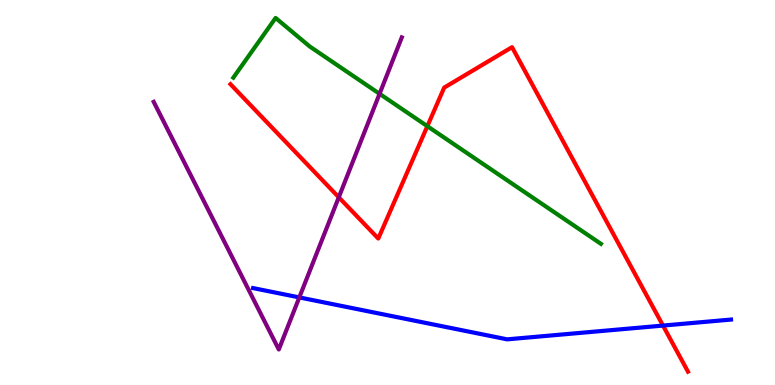[{'lines': ['blue', 'red'], 'intersections': [{'x': 8.55, 'y': 1.54}]}, {'lines': ['green', 'red'], 'intersections': [{'x': 5.51, 'y': 6.72}]}, {'lines': ['purple', 'red'], 'intersections': [{'x': 4.37, 'y': 4.88}]}, {'lines': ['blue', 'green'], 'intersections': []}, {'lines': ['blue', 'purple'], 'intersections': [{'x': 3.86, 'y': 2.27}]}, {'lines': ['green', 'purple'], 'intersections': [{'x': 4.9, 'y': 7.56}]}]